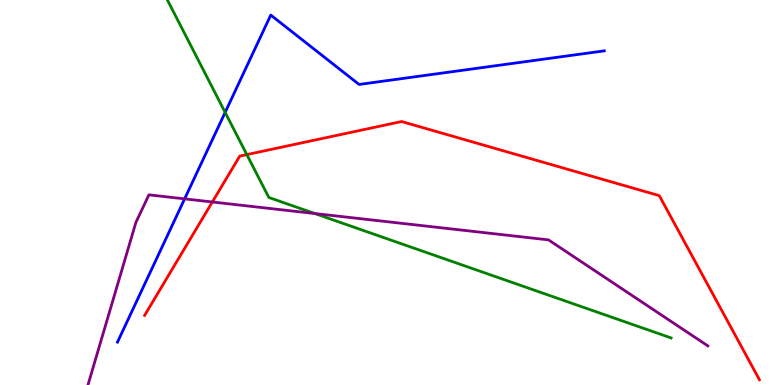[{'lines': ['blue', 'red'], 'intersections': []}, {'lines': ['green', 'red'], 'intersections': [{'x': 3.18, 'y': 5.98}]}, {'lines': ['purple', 'red'], 'intersections': [{'x': 2.74, 'y': 4.75}]}, {'lines': ['blue', 'green'], 'intersections': [{'x': 2.91, 'y': 7.08}]}, {'lines': ['blue', 'purple'], 'intersections': [{'x': 2.38, 'y': 4.83}]}, {'lines': ['green', 'purple'], 'intersections': [{'x': 4.06, 'y': 4.45}]}]